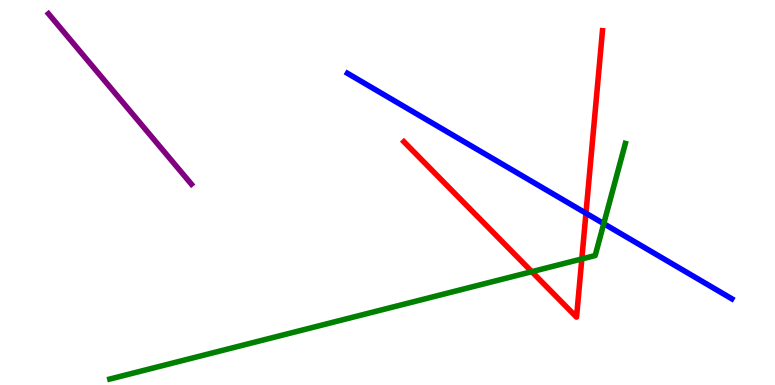[{'lines': ['blue', 'red'], 'intersections': [{'x': 7.56, 'y': 4.46}]}, {'lines': ['green', 'red'], 'intersections': [{'x': 6.86, 'y': 2.94}, {'x': 7.51, 'y': 3.27}]}, {'lines': ['purple', 'red'], 'intersections': []}, {'lines': ['blue', 'green'], 'intersections': [{'x': 7.79, 'y': 4.19}]}, {'lines': ['blue', 'purple'], 'intersections': []}, {'lines': ['green', 'purple'], 'intersections': []}]